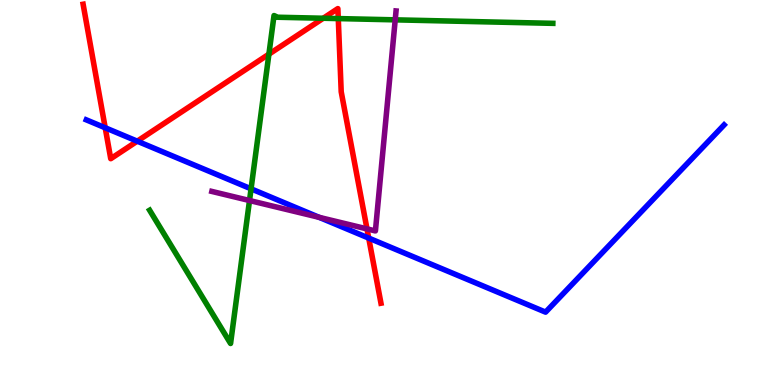[{'lines': ['blue', 'red'], 'intersections': [{'x': 1.36, 'y': 6.68}, {'x': 1.77, 'y': 6.33}, {'x': 4.76, 'y': 3.82}]}, {'lines': ['green', 'red'], 'intersections': [{'x': 3.47, 'y': 8.59}, {'x': 4.17, 'y': 9.53}, {'x': 4.36, 'y': 9.52}]}, {'lines': ['purple', 'red'], 'intersections': [{'x': 4.74, 'y': 4.05}]}, {'lines': ['blue', 'green'], 'intersections': [{'x': 3.24, 'y': 5.1}]}, {'lines': ['blue', 'purple'], 'intersections': [{'x': 4.12, 'y': 4.35}]}, {'lines': ['green', 'purple'], 'intersections': [{'x': 3.22, 'y': 4.79}, {'x': 5.1, 'y': 9.48}]}]